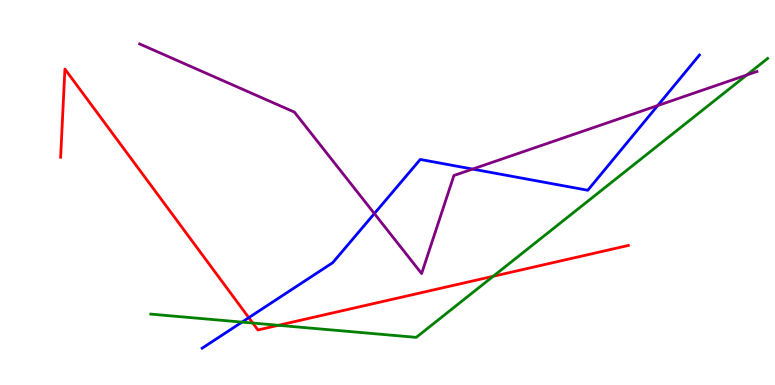[{'lines': ['blue', 'red'], 'intersections': [{'x': 3.21, 'y': 1.75}]}, {'lines': ['green', 'red'], 'intersections': [{'x': 3.26, 'y': 1.61}, {'x': 3.59, 'y': 1.55}, {'x': 6.36, 'y': 2.82}]}, {'lines': ['purple', 'red'], 'intersections': []}, {'lines': ['blue', 'green'], 'intersections': [{'x': 3.12, 'y': 1.63}]}, {'lines': ['blue', 'purple'], 'intersections': [{'x': 4.83, 'y': 4.45}, {'x': 6.1, 'y': 5.61}, {'x': 8.49, 'y': 7.26}]}, {'lines': ['green', 'purple'], 'intersections': [{'x': 9.64, 'y': 8.05}]}]